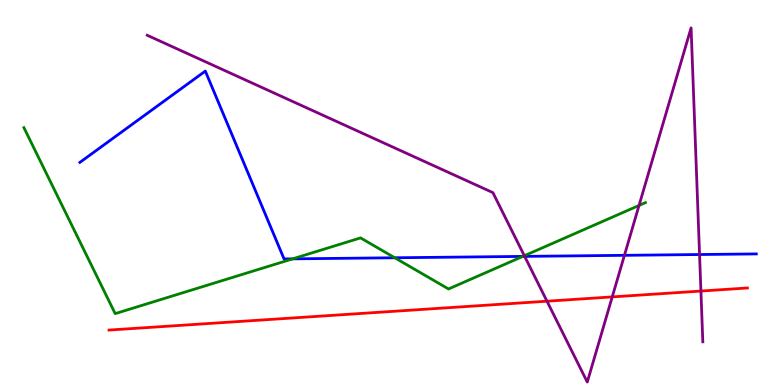[{'lines': ['blue', 'red'], 'intersections': []}, {'lines': ['green', 'red'], 'intersections': []}, {'lines': ['purple', 'red'], 'intersections': [{'x': 7.06, 'y': 2.18}, {'x': 7.9, 'y': 2.29}, {'x': 9.04, 'y': 2.44}]}, {'lines': ['blue', 'green'], 'intersections': [{'x': 3.78, 'y': 3.28}, {'x': 5.09, 'y': 3.3}, {'x': 6.75, 'y': 3.34}]}, {'lines': ['blue', 'purple'], 'intersections': [{'x': 6.77, 'y': 3.34}, {'x': 8.06, 'y': 3.37}, {'x': 9.03, 'y': 3.39}]}, {'lines': ['green', 'purple'], 'intersections': [{'x': 6.77, 'y': 3.36}, {'x': 8.25, 'y': 4.66}]}]